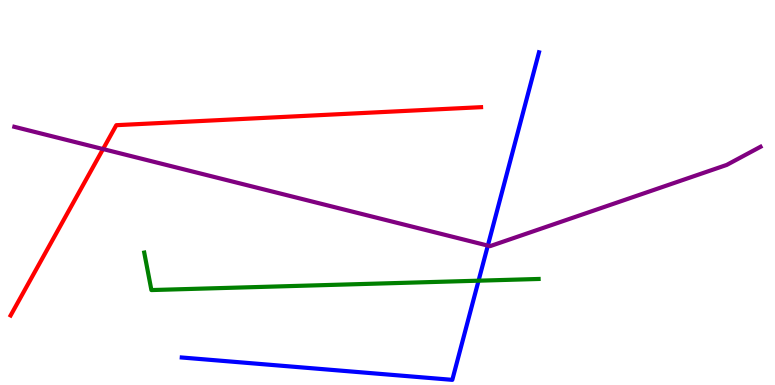[{'lines': ['blue', 'red'], 'intersections': []}, {'lines': ['green', 'red'], 'intersections': []}, {'lines': ['purple', 'red'], 'intersections': [{'x': 1.33, 'y': 6.13}]}, {'lines': ['blue', 'green'], 'intersections': [{'x': 6.17, 'y': 2.71}]}, {'lines': ['blue', 'purple'], 'intersections': [{'x': 6.29, 'y': 3.62}]}, {'lines': ['green', 'purple'], 'intersections': []}]